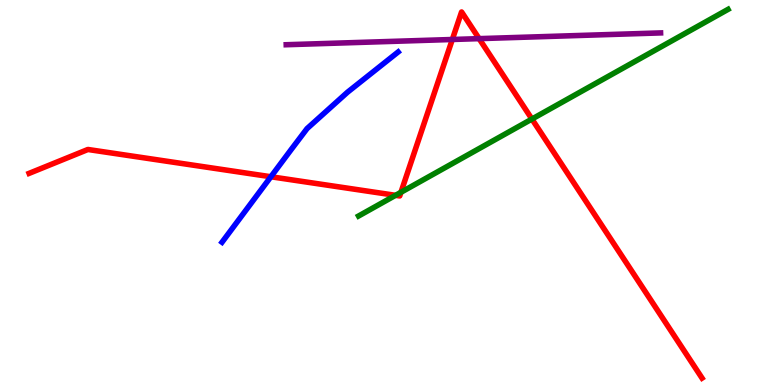[{'lines': ['blue', 'red'], 'intersections': [{'x': 3.5, 'y': 5.41}]}, {'lines': ['green', 'red'], 'intersections': [{'x': 5.1, 'y': 4.93}, {'x': 5.17, 'y': 5.01}, {'x': 6.86, 'y': 6.91}]}, {'lines': ['purple', 'red'], 'intersections': [{'x': 5.84, 'y': 8.97}, {'x': 6.18, 'y': 9.0}]}, {'lines': ['blue', 'green'], 'intersections': []}, {'lines': ['blue', 'purple'], 'intersections': []}, {'lines': ['green', 'purple'], 'intersections': []}]